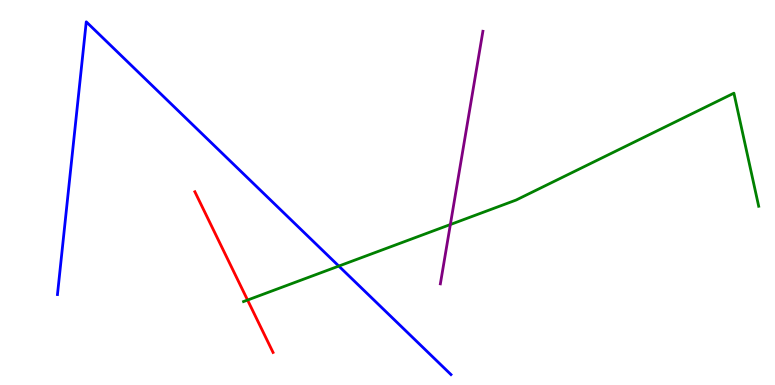[{'lines': ['blue', 'red'], 'intersections': []}, {'lines': ['green', 'red'], 'intersections': [{'x': 3.19, 'y': 2.21}]}, {'lines': ['purple', 'red'], 'intersections': []}, {'lines': ['blue', 'green'], 'intersections': [{'x': 4.37, 'y': 3.09}]}, {'lines': ['blue', 'purple'], 'intersections': []}, {'lines': ['green', 'purple'], 'intersections': [{'x': 5.81, 'y': 4.17}]}]